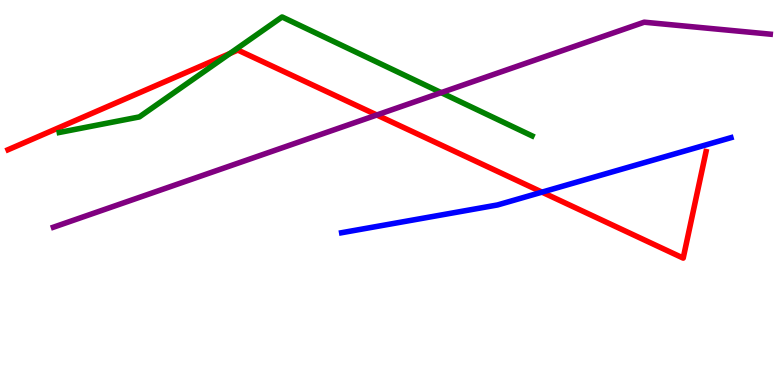[{'lines': ['blue', 'red'], 'intersections': [{'x': 6.99, 'y': 5.01}]}, {'lines': ['green', 'red'], 'intersections': [{'x': 2.97, 'y': 8.61}]}, {'lines': ['purple', 'red'], 'intersections': [{'x': 4.86, 'y': 7.01}]}, {'lines': ['blue', 'green'], 'intersections': []}, {'lines': ['blue', 'purple'], 'intersections': []}, {'lines': ['green', 'purple'], 'intersections': [{'x': 5.69, 'y': 7.59}]}]